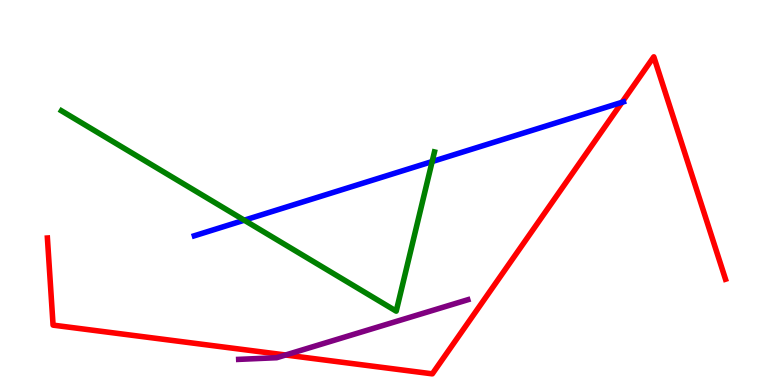[{'lines': ['blue', 'red'], 'intersections': [{'x': 8.03, 'y': 7.34}]}, {'lines': ['green', 'red'], 'intersections': []}, {'lines': ['purple', 'red'], 'intersections': [{'x': 3.69, 'y': 0.779}]}, {'lines': ['blue', 'green'], 'intersections': [{'x': 3.15, 'y': 4.28}, {'x': 5.58, 'y': 5.8}]}, {'lines': ['blue', 'purple'], 'intersections': []}, {'lines': ['green', 'purple'], 'intersections': []}]